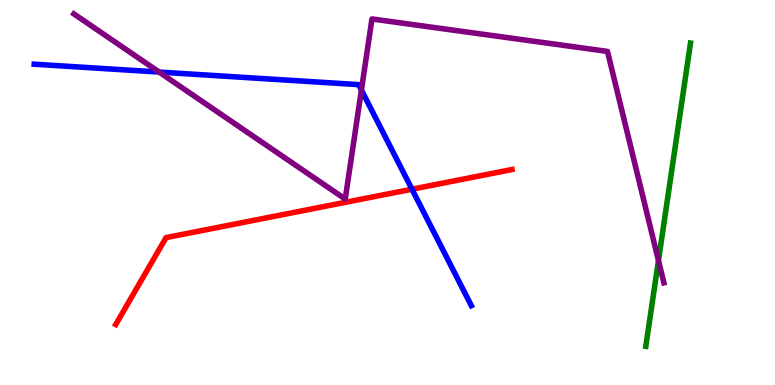[{'lines': ['blue', 'red'], 'intersections': [{'x': 5.32, 'y': 5.09}]}, {'lines': ['green', 'red'], 'intersections': []}, {'lines': ['purple', 'red'], 'intersections': []}, {'lines': ['blue', 'green'], 'intersections': []}, {'lines': ['blue', 'purple'], 'intersections': [{'x': 2.05, 'y': 8.13}, {'x': 4.66, 'y': 7.66}]}, {'lines': ['green', 'purple'], 'intersections': [{'x': 8.5, 'y': 3.23}]}]